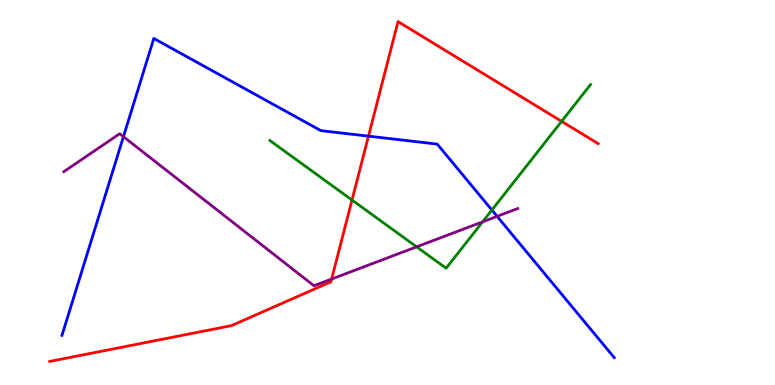[{'lines': ['blue', 'red'], 'intersections': [{'x': 4.75, 'y': 6.46}]}, {'lines': ['green', 'red'], 'intersections': [{'x': 4.54, 'y': 4.8}, {'x': 7.25, 'y': 6.85}]}, {'lines': ['purple', 'red'], 'intersections': [{'x': 4.28, 'y': 2.75}]}, {'lines': ['blue', 'green'], 'intersections': [{'x': 6.35, 'y': 4.54}]}, {'lines': ['blue', 'purple'], 'intersections': [{'x': 1.59, 'y': 6.45}, {'x': 6.41, 'y': 4.38}]}, {'lines': ['green', 'purple'], 'intersections': [{'x': 5.38, 'y': 3.59}, {'x': 6.23, 'y': 4.24}]}]